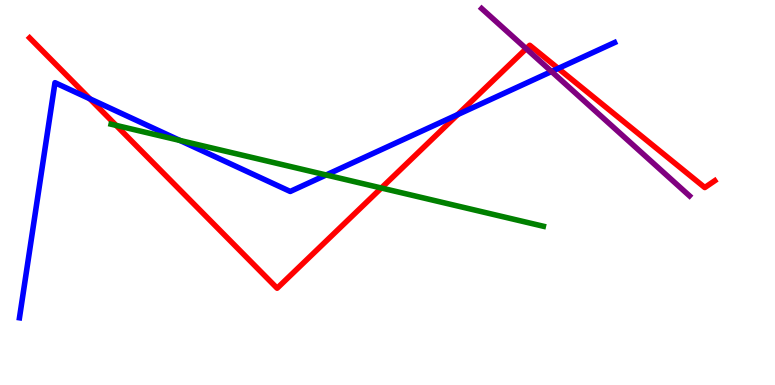[{'lines': ['blue', 'red'], 'intersections': [{'x': 1.16, 'y': 7.43}, {'x': 5.91, 'y': 7.02}, {'x': 7.2, 'y': 8.22}]}, {'lines': ['green', 'red'], 'intersections': [{'x': 1.5, 'y': 6.74}, {'x': 4.92, 'y': 5.12}]}, {'lines': ['purple', 'red'], 'intersections': [{'x': 6.79, 'y': 8.74}]}, {'lines': ['blue', 'green'], 'intersections': [{'x': 2.32, 'y': 6.35}, {'x': 4.21, 'y': 5.46}]}, {'lines': ['blue', 'purple'], 'intersections': [{'x': 7.12, 'y': 8.14}]}, {'lines': ['green', 'purple'], 'intersections': []}]